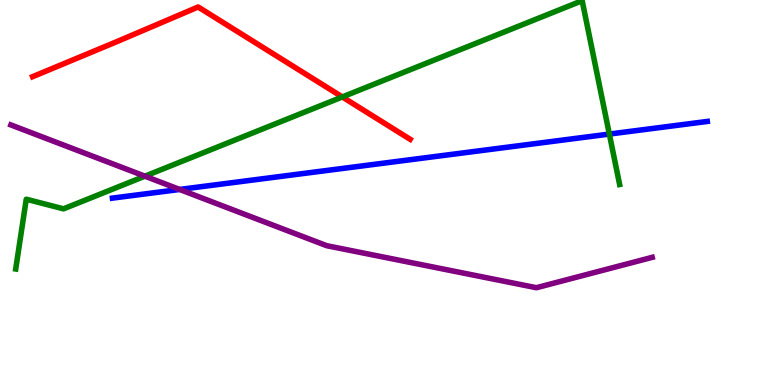[{'lines': ['blue', 'red'], 'intersections': []}, {'lines': ['green', 'red'], 'intersections': [{'x': 4.42, 'y': 7.48}]}, {'lines': ['purple', 'red'], 'intersections': []}, {'lines': ['blue', 'green'], 'intersections': [{'x': 7.86, 'y': 6.52}]}, {'lines': ['blue', 'purple'], 'intersections': [{'x': 2.32, 'y': 5.08}]}, {'lines': ['green', 'purple'], 'intersections': [{'x': 1.87, 'y': 5.42}]}]